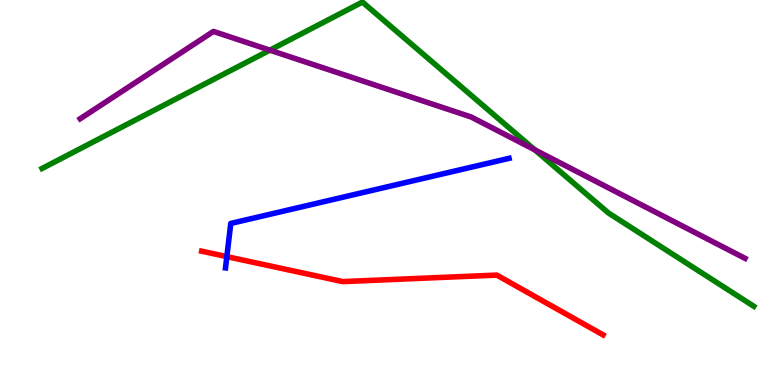[{'lines': ['blue', 'red'], 'intersections': [{'x': 2.93, 'y': 3.33}]}, {'lines': ['green', 'red'], 'intersections': []}, {'lines': ['purple', 'red'], 'intersections': []}, {'lines': ['blue', 'green'], 'intersections': []}, {'lines': ['blue', 'purple'], 'intersections': []}, {'lines': ['green', 'purple'], 'intersections': [{'x': 3.48, 'y': 8.7}, {'x': 6.9, 'y': 6.11}]}]